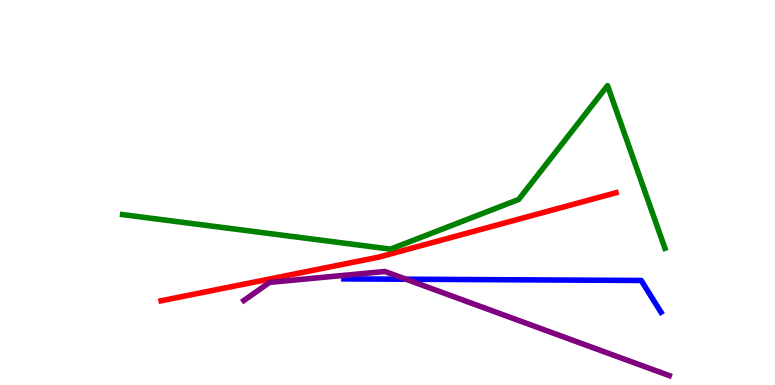[{'lines': ['blue', 'red'], 'intersections': []}, {'lines': ['green', 'red'], 'intersections': []}, {'lines': ['purple', 'red'], 'intersections': []}, {'lines': ['blue', 'green'], 'intersections': []}, {'lines': ['blue', 'purple'], 'intersections': [{'x': 5.24, 'y': 2.75}]}, {'lines': ['green', 'purple'], 'intersections': []}]